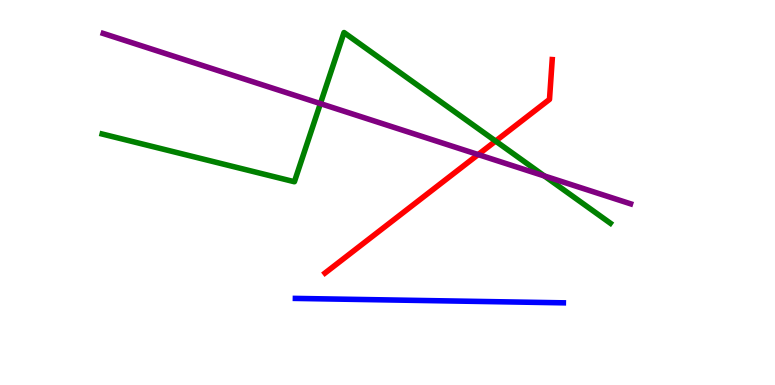[{'lines': ['blue', 'red'], 'intersections': []}, {'lines': ['green', 'red'], 'intersections': [{'x': 6.4, 'y': 6.34}]}, {'lines': ['purple', 'red'], 'intersections': [{'x': 6.17, 'y': 5.99}]}, {'lines': ['blue', 'green'], 'intersections': []}, {'lines': ['blue', 'purple'], 'intersections': []}, {'lines': ['green', 'purple'], 'intersections': [{'x': 4.13, 'y': 7.31}, {'x': 7.02, 'y': 5.43}]}]